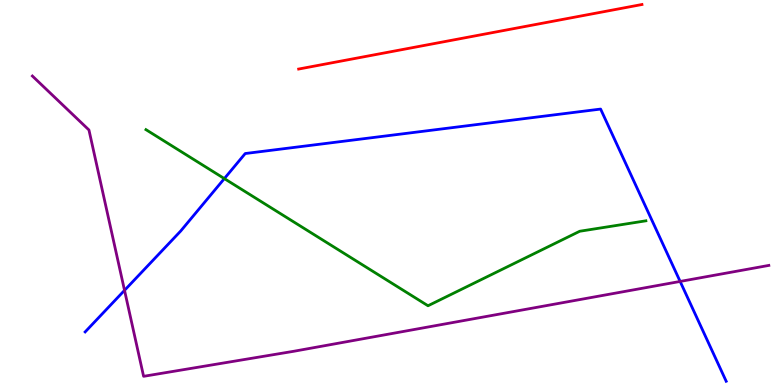[{'lines': ['blue', 'red'], 'intersections': []}, {'lines': ['green', 'red'], 'intersections': []}, {'lines': ['purple', 'red'], 'intersections': []}, {'lines': ['blue', 'green'], 'intersections': [{'x': 2.89, 'y': 5.36}]}, {'lines': ['blue', 'purple'], 'intersections': [{'x': 1.61, 'y': 2.46}, {'x': 8.78, 'y': 2.69}]}, {'lines': ['green', 'purple'], 'intersections': []}]